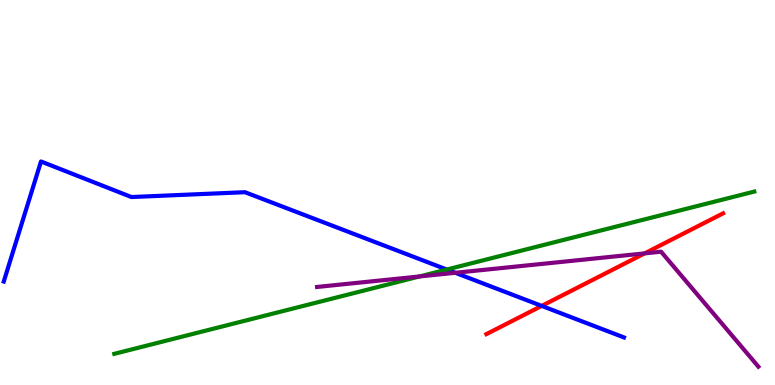[{'lines': ['blue', 'red'], 'intersections': [{'x': 6.99, 'y': 2.05}]}, {'lines': ['green', 'red'], 'intersections': []}, {'lines': ['purple', 'red'], 'intersections': [{'x': 8.32, 'y': 3.42}]}, {'lines': ['blue', 'green'], 'intersections': [{'x': 5.76, 'y': 3.0}]}, {'lines': ['blue', 'purple'], 'intersections': [{'x': 5.87, 'y': 2.91}]}, {'lines': ['green', 'purple'], 'intersections': [{'x': 5.41, 'y': 2.82}]}]